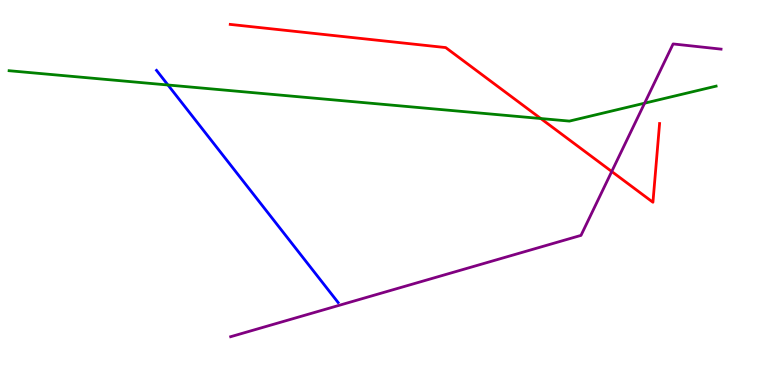[{'lines': ['blue', 'red'], 'intersections': []}, {'lines': ['green', 'red'], 'intersections': [{'x': 6.98, 'y': 6.92}]}, {'lines': ['purple', 'red'], 'intersections': [{'x': 7.89, 'y': 5.55}]}, {'lines': ['blue', 'green'], 'intersections': [{'x': 2.17, 'y': 7.79}]}, {'lines': ['blue', 'purple'], 'intersections': []}, {'lines': ['green', 'purple'], 'intersections': [{'x': 8.32, 'y': 7.32}]}]